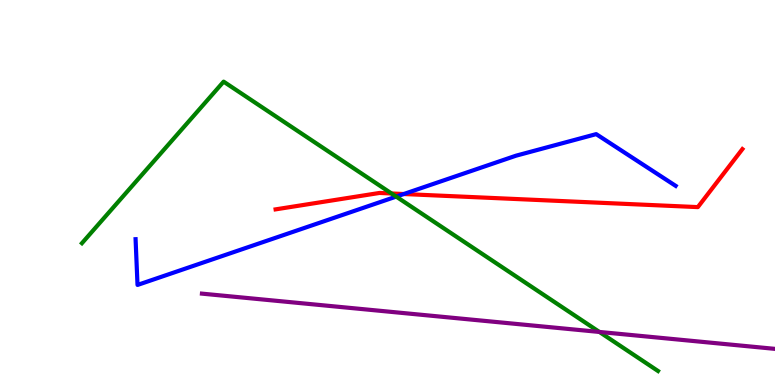[{'lines': ['blue', 'red'], 'intersections': [{'x': 5.21, 'y': 4.96}]}, {'lines': ['green', 'red'], 'intersections': [{'x': 5.05, 'y': 4.97}]}, {'lines': ['purple', 'red'], 'intersections': []}, {'lines': ['blue', 'green'], 'intersections': [{'x': 5.11, 'y': 4.89}]}, {'lines': ['blue', 'purple'], 'intersections': []}, {'lines': ['green', 'purple'], 'intersections': [{'x': 7.73, 'y': 1.38}]}]